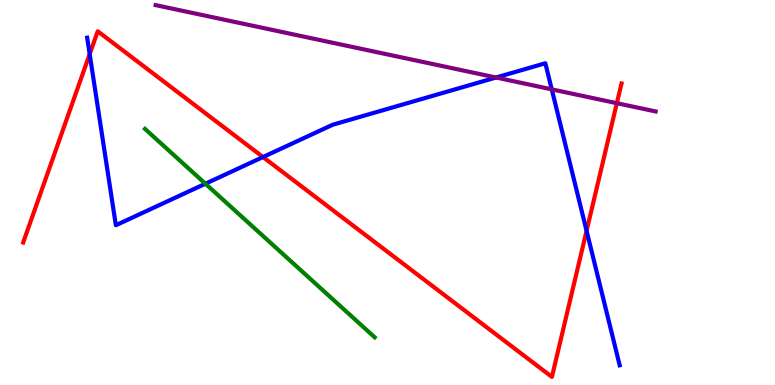[{'lines': ['blue', 'red'], 'intersections': [{'x': 1.16, 'y': 8.59}, {'x': 3.39, 'y': 5.92}, {'x': 7.57, 'y': 4.01}]}, {'lines': ['green', 'red'], 'intersections': []}, {'lines': ['purple', 'red'], 'intersections': [{'x': 7.96, 'y': 7.32}]}, {'lines': ['blue', 'green'], 'intersections': [{'x': 2.65, 'y': 5.23}]}, {'lines': ['blue', 'purple'], 'intersections': [{'x': 6.4, 'y': 7.99}, {'x': 7.12, 'y': 7.68}]}, {'lines': ['green', 'purple'], 'intersections': []}]